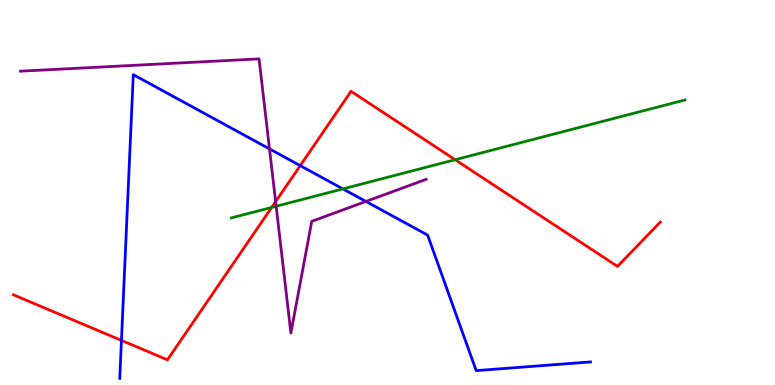[{'lines': ['blue', 'red'], 'intersections': [{'x': 1.57, 'y': 1.16}, {'x': 3.87, 'y': 5.7}]}, {'lines': ['green', 'red'], 'intersections': [{'x': 3.51, 'y': 4.61}, {'x': 5.87, 'y': 5.85}]}, {'lines': ['purple', 'red'], 'intersections': [{'x': 3.56, 'y': 4.76}]}, {'lines': ['blue', 'green'], 'intersections': [{'x': 4.42, 'y': 5.09}]}, {'lines': ['blue', 'purple'], 'intersections': [{'x': 3.48, 'y': 6.13}, {'x': 4.72, 'y': 4.77}]}, {'lines': ['green', 'purple'], 'intersections': [{'x': 3.56, 'y': 4.64}]}]